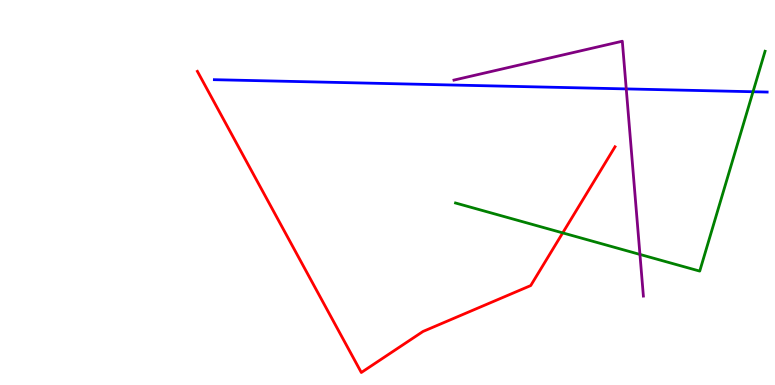[{'lines': ['blue', 'red'], 'intersections': []}, {'lines': ['green', 'red'], 'intersections': [{'x': 7.26, 'y': 3.95}]}, {'lines': ['purple', 'red'], 'intersections': []}, {'lines': ['blue', 'green'], 'intersections': [{'x': 9.72, 'y': 7.62}]}, {'lines': ['blue', 'purple'], 'intersections': [{'x': 8.08, 'y': 7.69}]}, {'lines': ['green', 'purple'], 'intersections': [{'x': 8.26, 'y': 3.39}]}]